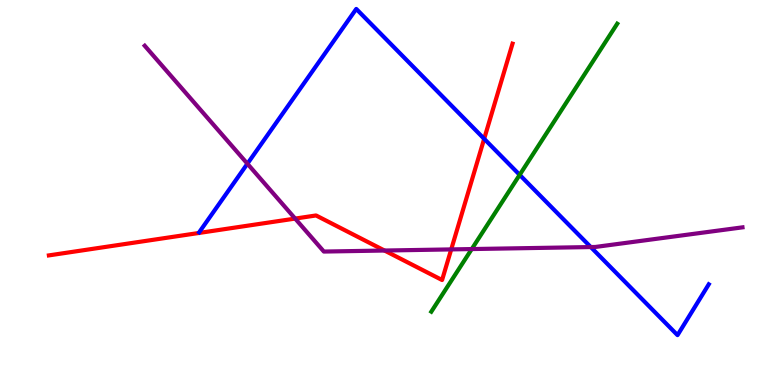[{'lines': ['blue', 'red'], 'intersections': [{'x': 6.25, 'y': 6.39}]}, {'lines': ['green', 'red'], 'intersections': []}, {'lines': ['purple', 'red'], 'intersections': [{'x': 3.81, 'y': 4.32}, {'x': 4.96, 'y': 3.49}, {'x': 5.82, 'y': 3.52}]}, {'lines': ['blue', 'green'], 'intersections': [{'x': 6.71, 'y': 5.46}]}, {'lines': ['blue', 'purple'], 'intersections': [{'x': 3.19, 'y': 5.75}, {'x': 7.62, 'y': 3.58}]}, {'lines': ['green', 'purple'], 'intersections': [{'x': 6.09, 'y': 3.53}]}]